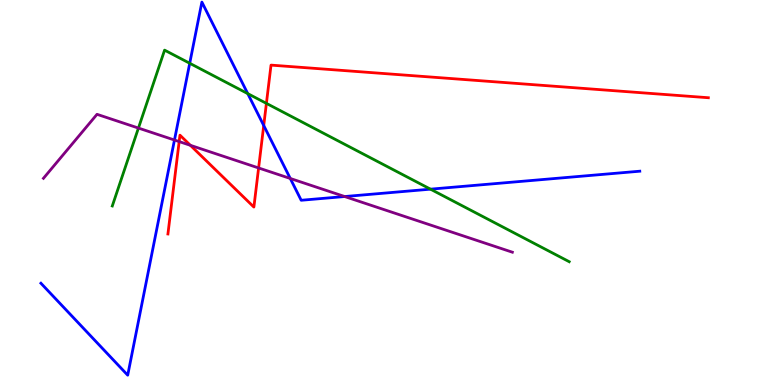[{'lines': ['blue', 'red'], 'intersections': [{'x': 3.4, 'y': 6.74}]}, {'lines': ['green', 'red'], 'intersections': [{'x': 3.44, 'y': 7.32}]}, {'lines': ['purple', 'red'], 'intersections': [{'x': 2.31, 'y': 6.32}, {'x': 2.46, 'y': 6.23}, {'x': 3.34, 'y': 5.64}]}, {'lines': ['blue', 'green'], 'intersections': [{'x': 2.45, 'y': 8.36}, {'x': 3.2, 'y': 7.57}, {'x': 5.55, 'y': 5.09}]}, {'lines': ['blue', 'purple'], 'intersections': [{'x': 2.25, 'y': 6.36}, {'x': 3.75, 'y': 5.36}, {'x': 4.45, 'y': 4.9}]}, {'lines': ['green', 'purple'], 'intersections': [{'x': 1.79, 'y': 6.67}]}]